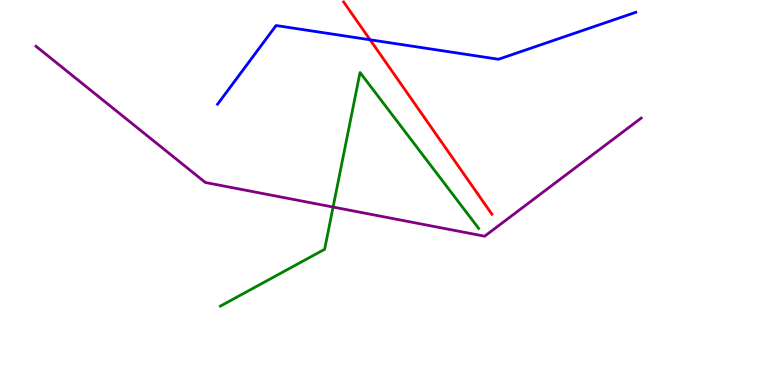[{'lines': ['blue', 'red'], 'intersections': [{'x': 4.78, 'y': 8.97}]}, {'lines': ['green', 'red'], 'intersections': []}, {'lines': ['purple', 'red'], 'intersections': []}, {'lines': ['blue', 'green'], 'intersections': []}, {'lines': ['blue', 'purple'], 'intersections': []}, {'lines': ['green', 'purple'], 'intersections': [{'x': 4.3, 'y': 4.62}]}]